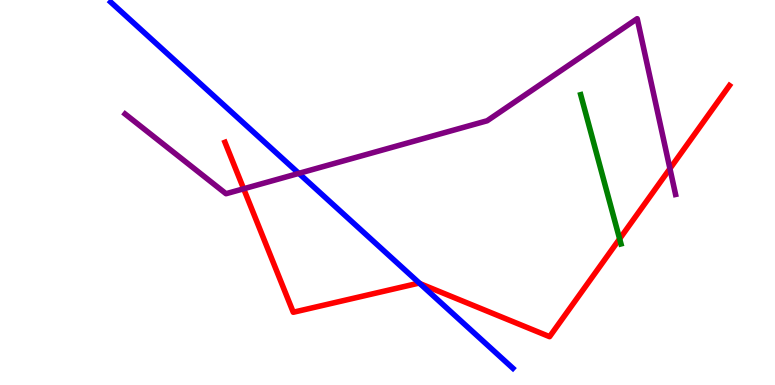[{'lines': ['blue', 'red'], 'intersections': [{'x': 5.42, 'y': 2.63}]}, {'lines': ['green', 'red'], 'intersections': [{'x': 8.0, 'y': 3.8}]}, {'lines': ['purple', 'red'], 'intersections': [{'x': 3.14, 'y': 5.1}, {'x': 8.64, 'y': 5.62}]}, {'lines': ['blue', 'green'], 'intersections': []}, {'lines': ['blue', 'purple'], 'intersections': [{'x': 3.86, 'y': 5.5}]}, {'lines': ['green', 'purple'], 'intersections': []}]